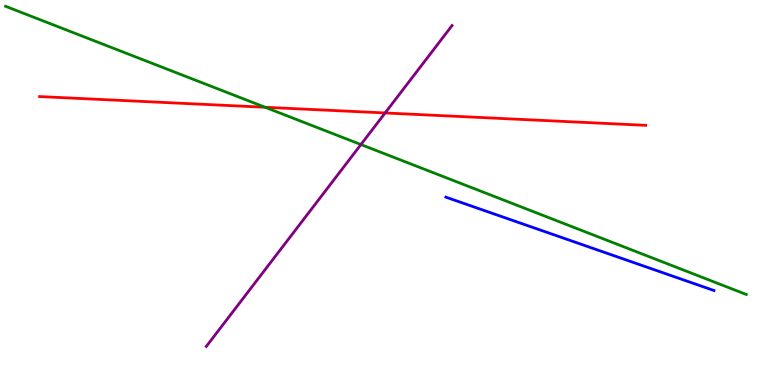[{'lines': ['blue', 'red'], 'intersections': []}, {'lines': ['green', 'red'], 'intersections': [{'x': 3.42, 'y': 7.21}]}, {'lines': ['purple', 'red'], 'intersections': [{'x': 4.97, 'y': 7.07}]}, {'lines': ['blue', 'green'], 'intersections': []}, {'lines': ['blue', 'purple'], 'intersections': []}, {'lines': ['green', 'purple'], 'intersections': [{'x': 4.66, 'y': 6.25}]}]